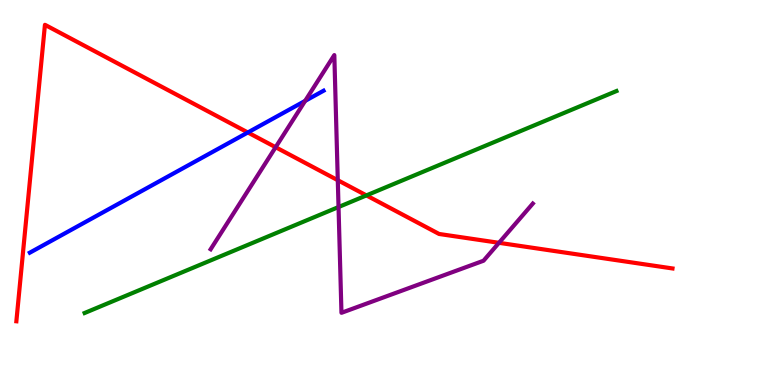[{'lines': ['blue', 'red'], 'intersections': [{'x': 3.2, 'y': 6.56}]}, {'lines': ['green', 'red'], 'intersections': [{'x': 4.73, 'y': 4.92}]}, {'lines': ['purple', 'red'], 'intersections': [{'x': 3.56, 'y': 6.18}, {'x': 4.36, 'y': 5.32}, {'x': 6.44, 'y': 3.69}]}, {'lines': ['blue', 'green'], 'intersections': []}, {'lines': ['blue', 'purple'], 'intersections': [{'x': 3.94, 'y': 7.38}]}, {'lines': ['green', 'purple'], 'intersections': [{'x': 4.37, 'y': 4.62}]}]